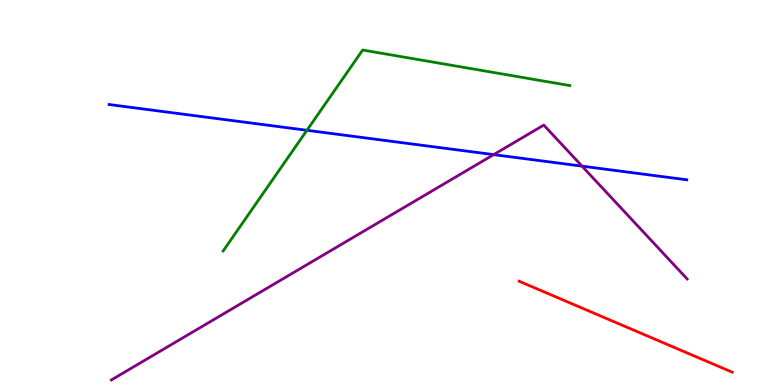[{'lines': ['blue', 'red'], 'intersections': []}, {'lines': ['green', 'red'], 'intersections': []}, {'lines': ['purple', 'red'], 'intersections': []}, {'lines': ['blue', 'green'], 'intersections': [{'x': 3.96, 'y': 6.62}]}, {'lines': ['blue', 'purple'], 'intersections': [{'x': 6.37, 'y': 5.98}, {'x': 7.51, 'y': 5.68}]}, {'lines': ['green', 'purple'], 'intersections': []}]